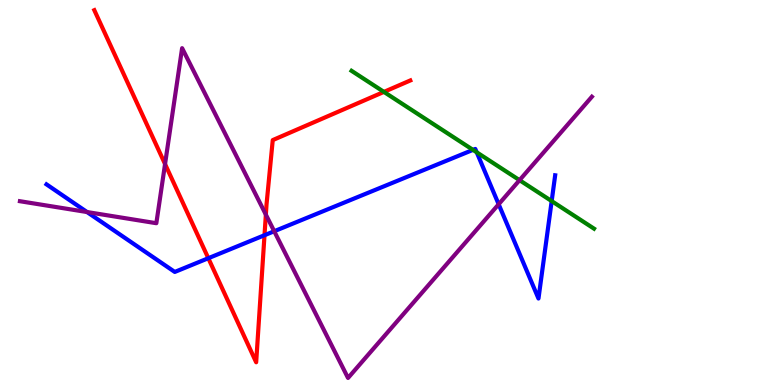[{'lines': ['blue', 'red'], 'intersections': [{'x': 2.69, 'y': 3.29}, {'x': 3.41, 'y': 3.89}]}, {'lines': ['green', 'red'], 'intersections': [{'x': 4.95, 'y': 7.61}]}, {'lines': ['purple', 'red'], 'intersections': [{'x': 2.13, 'y': 5.74}, {'x': 3.43, 'y': 4.43}]}, {'lines': ['blue', 'green'], 'intersections': [{'x': 6.1, 'y': 6.11}, {'x': 6.15, 'y': 6.04}, {'x': 7.12, 'y': 4.78}]}, {'lines': ['blue', 'purple'], 'intersections': [{'x': 1.12, 'y': 4.49}, {'x': 3.54, 'y': 3.99}, {'x': 6.43, 'y': 4.69}]}, {'lines': ['green', 'purple'], 'intersections': [{'x': 6.7, 'y': 5.32}]}]